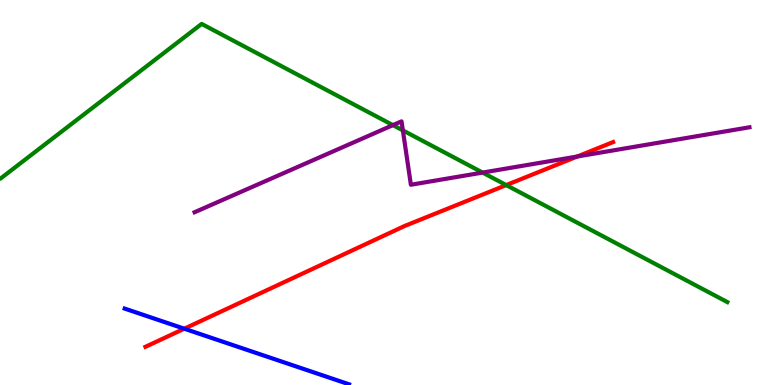[{'lines': ['blue', 'red'], 'intersections': [{'x': 2.38, 'y': 1.46}]}, {'lines': ['green', 'red'], 'intersections': [{'x': 6.53, 'y': 5.19}]}, {'lines': ['purple', 'red'], 'intersections': [{'x': 7.45, 'y': 5.93}]}, {'lines': ['blue', 'green'], 'intersections': []}, {'lines': ['blue', 'purple'], 'intersections': []}, {'lines': ['green', 'purple'], 'intersections': [{'x': 5.07, 'y': 6.75}, {'x': 5.2, 'y': 6.61}, {'x': 6.23, 'y': 5.52}]}]